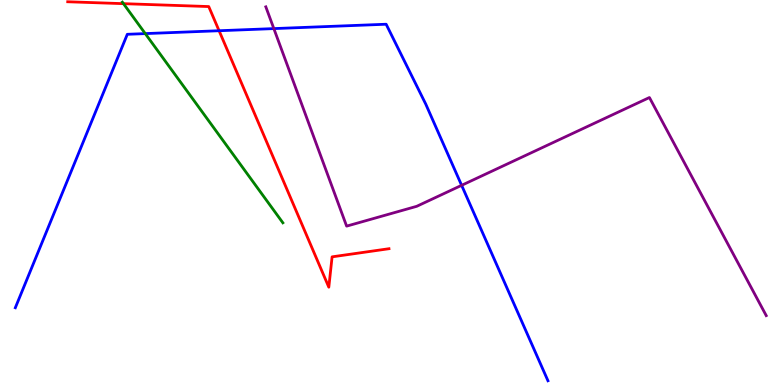[{'lines': ['blue', 'red'], 'intersections': [{'x': 2.83, 'y': 9.2}]}, {'lines': ['green', 'red'], 'intersections': [{'x': 1.59, 'y': 9.9}]}, {'lines': ['purple', 'red'], 'intersections': []}, {'lines': ['blue', 'green'], 'intersections': [{'x': 1.87, 'y': 9.13}]}, {'lines': ['blue', 'purple'], 'intersections': [{'x': 3.53, 'y': 9.26}, {'x': 5.96, 'y': 5.19}]}, {'lines': ['green', 'purple'], 'intersections': []}]